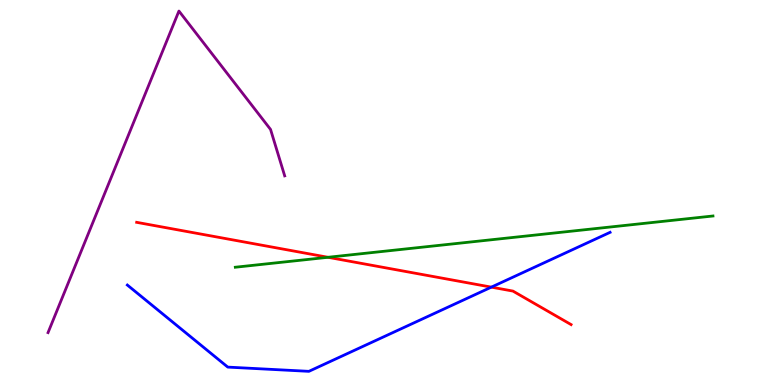[{'lines': ['blue', 'red'], 'intersections': [{'x': 6.34, 'y': 2.54}]}, {'lines': ['green', 'red'], 'intersections': [{'x': 4.23, 'y': 3.32}]}, {'lines': ['purple', 'red'], 'intersections': []}, {'lines': ['blue', 'green'], 'intersections': []}, {'lines': ['blue', 'purple'], 'intersections': []}, {'lines': ['green', 'purple'], 'intersections': []}]